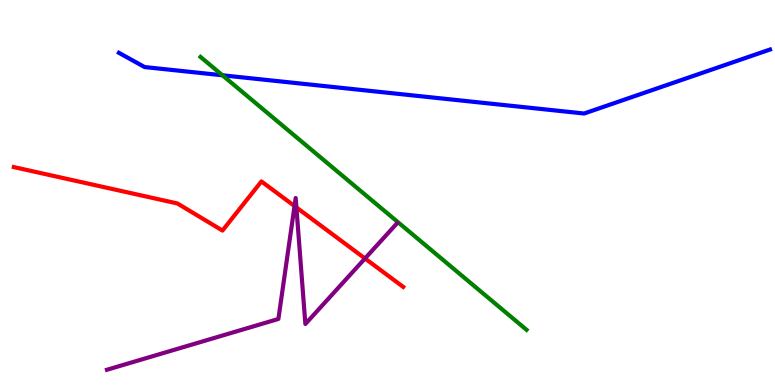[{'lines': ['blue', 'red'], 'intersections': []}, {'lines': ['green', 'red'], 'intersections': []}, {'lines': ['purple', 'red'], 'intersections': [{'x': 3.8, 'y': 4.65}, {'x': 3.82, 'y': 4.61}, {'x': 4.71, 'y': 3.29}]}, {'lines': ['blue', 'green'], 'intersections': [{'x': 2.87, 'y': 8.04}]}, {'lines': ['blue', 'purple'], 'intersections': []}, {'lines': ['green', 'purple'], 'intersections': []}]